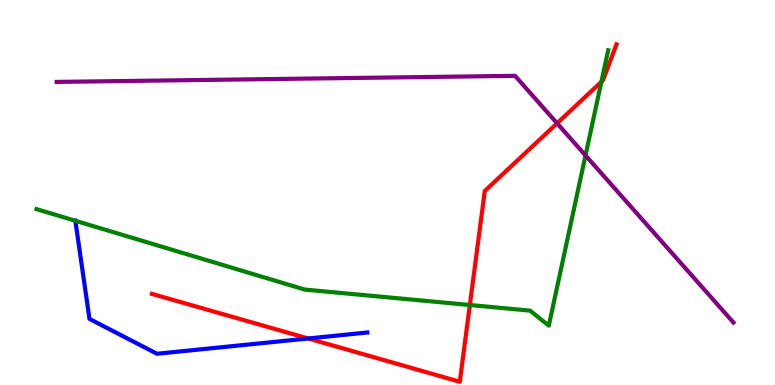[{'lines': ['blue', 'red'], 'intersections': [{'x': 3.98, 'y': 1.21}]}, {'lines': ['green', 'red'], 'intersections': [{'x': 6.06, 'y': 2.08}, {'x': 7.76, 'y': 7.88}]}, {'lines': ['purple', 'red'], 'intersections': [{'x': 7.19, 'y': 6.8}]}, {'lines': ['blue', 'green'], 'intersections': [{'x': 0.972, 'y': 4.27}]}, {'lines': ['blue', 'purple'], 'intersections': []}, {'lines': ['green', 'purple'], 'intersections': [{'x': 7.55, 'y': 5.96}]}]